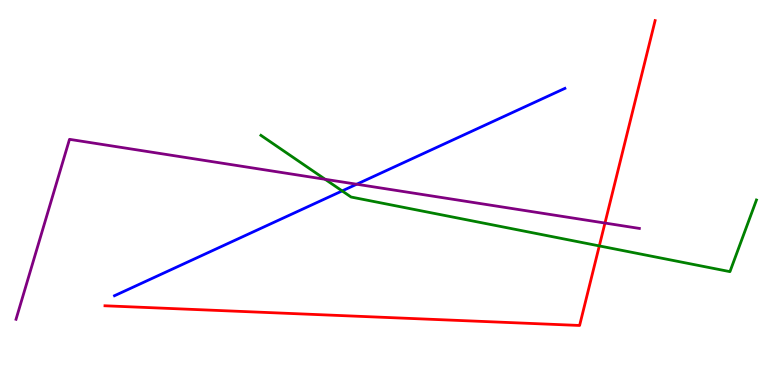[{'lines': ['blue', 'red'], 'intersections': []}, {'lines': ['green', 'red'], 'intersections': [{'x': 7.73, 'y': 3.61}]}, {'lines': ['purple', 'red'], 'intersections': [{'x': 7.81, 'y': 4.21}]}, {'lines': ['blue', 'green'], 'intersections': [{'x': 4.41, 'y': 5.04}]}, {'lines': ['blue', 'purple'], 'intersections': [{'x': 4.6, 'y': 5.21}]}, {'lines': ['green', 'purple'], 'intersections': [{'x': 4.2, 'y': 5.34}]}]